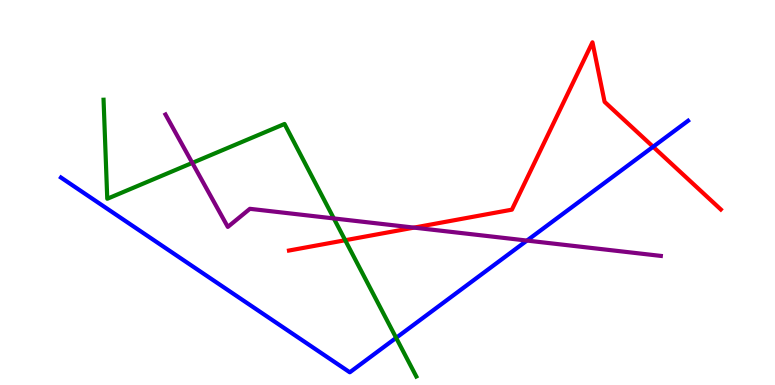[{'lines': ['blue', 'red'], 'intersections': [{'x': 8.43, 'y': 6.19}]}, {'lines': ['green', 'red'], 'intersections': [{'x': 4.45, 'y': 3.76}]}, {'lines': ['purple', 'red'], 'intersections': [{'x': 5.34, 'y': 4.09}]}, {'lines': ['blue', 'green'], 'intersections': [{'x': 5.11, 'y': 1.22}]}, {'lines': ['blue', 'purple'], 'intersections': [{'x': 6.8, 'y': 3.75}]}, {'lines': ['green', 'purple'], 'intersections': [{'x': 2.48, 'y': 5.77}, {'x': 4.31, 'y': 4.33}]}]